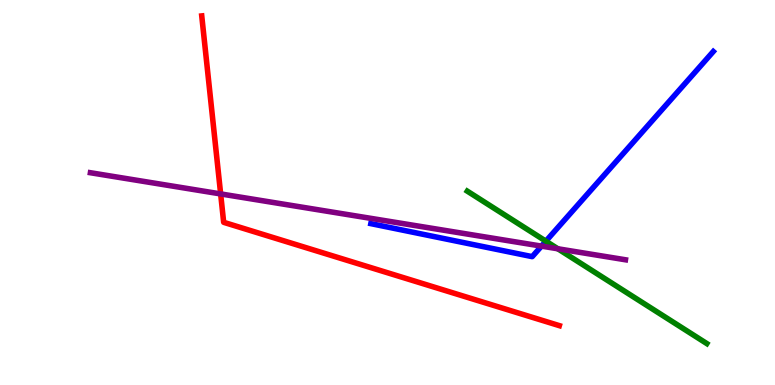[{'lines': ['blue', 'red'], 'intersections': []}, {'lines': ['green', 'red'], 'intersections': []}, {'lines': ['purple', 'red'], 'intersections': [{'x': 2.85, 'y': 4.96}]}, {'lines': ['blue', 'green'], 'intersections': [{'x': 7.04, 'y': 3.74}]}, {'lines': ['blue', 'purple'], 'intersections': [{'x': 6.99, 'y': 3.61}]}, {'lines': ['green', 'purple'], 'intersections': [{'x': 7.2, 'y': 3.54}]}]